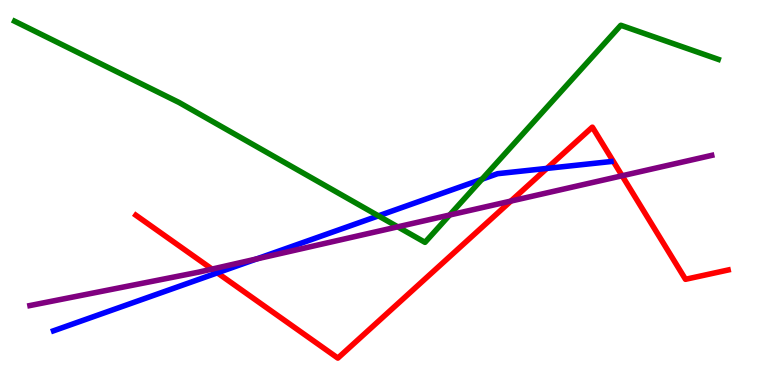[{'lines': ['blue', 'red'], 'intersections': [{'x': 2.8, 'y': 2.91}, {'x': 7.06, 'y': 5.63}]}, {'lines': ['green', 'red'], 'intersections': []}, {'lines': ['purple', 'red'], 'intersections': [{'x': 2.74, 'y': 3.01}, {'x': 6.59, 'y': 4.78}, {'x': 8.03, 'y': 5.43}]}, {'lines': ['blue', 'green'], 'intersections': [{'x': 4.88, 'y': 4.39}, {'x': 6.22, 'y': 5.34}]}, {'lines': ['blue', 'purple'], 'intersections': [{'x': 3.31, 'y': 3.27}]}, {'lines': ['green', 'purple'], 'intersections': [{'x': 5.13, 'y': 4.11}, {'x': 5.8, 'y': 4.42}]}]